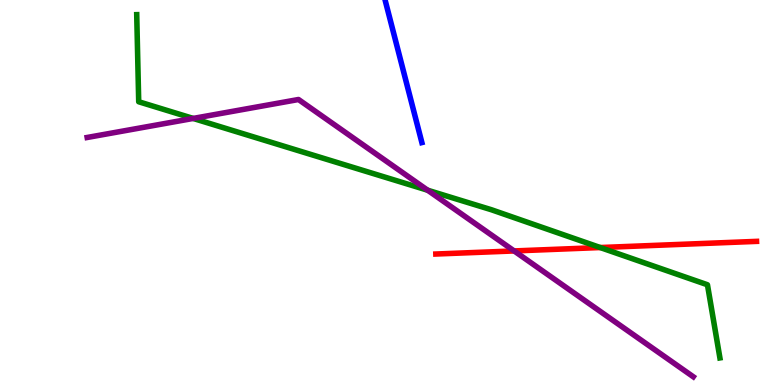[{'lines': ['blue', 'red'], 'intersections': []}, {'lines': ['green', 'red'], 'intersections': [{'x': 7.75, 'y': 3.57}]}, {'lines': ['purple', 'red'], 'intersections': [{'x': 6.63, 'y': 3.48}]}, {'lines': ['blue', 'green'], 'intersections': []}, {'lines': ['blue', 'purple'], 'intersections': []}, {'lines': ['green', 'purple'], 'intersections': [{'x': 2.49, 'y': 6.92}, {'x': 5.52, 'y': 5.06}]}]